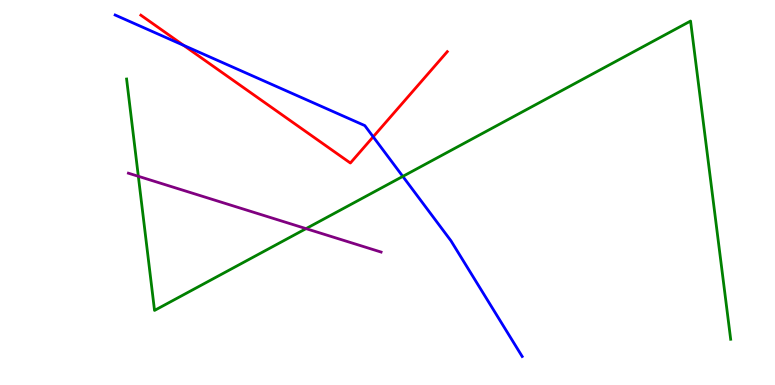[{'lines': ['blue', 'red'], 'intersections': [{'x': 2.37, 'y': 8.82}, {'x': 4.82, 'y': 6.45}]}, {'lines': ['green', 'red'], 'intersections': []}, {'lines': ['purple', 'red'], 'intersections': []}, {'lines': ['blue', 'green'], 'intersections': [{'x': 5.2, 'y': 5.42}]}, {'lines': ['blue', 'purple'], 'intersections': []}, {'lines': ['green', 'purple'], 'intersections': [{'x': 1.79, 'y': 5.42}, {'x': 3.95, 'y': 4.06}]}]